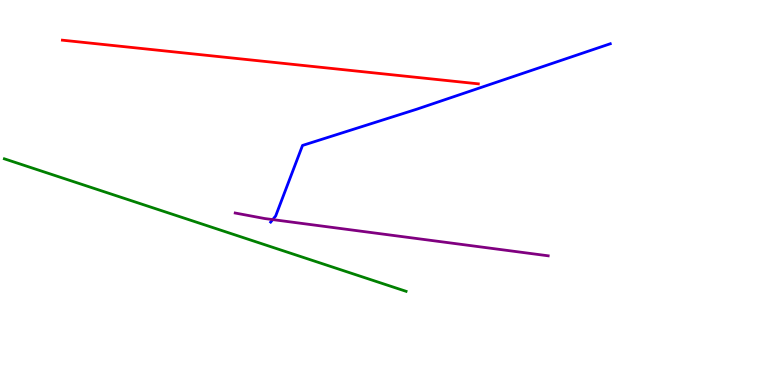[{'lines': ['blue', 'red'], 'intersections': []}, {'lines': ['green', 'red'], 'intersections': []}, {'lines': ['purple', 'red'], 'intersections': []}, {'lines': ['blue', 'green'], 'intersections': []}, {'lines': ['blue', 'purple'], 'intersections': [{'x': 3.52, 'y': 4.3}]}, {'lines': ['green', 'purple'], 'intersections': []}]